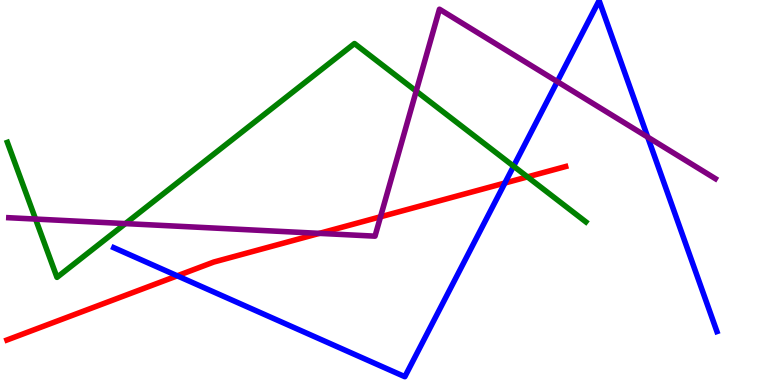[{'lines': ['blue', 'red'], 'intersections': [{'x': 2.29, 'y': 2.84}, {'x': 6.51, 'y': 5.25}]}, {'lines': ['green', 'red'], 'intersections': [{'x': 6.81, 'y': 5.41}]}, {'lines': ['purple', 'red'], 'intersections': [{'x': 4.12, 'y': 3.94}, {'x': 4.91, 'y': 4.37}]}, {'lines': ['blue', 'green'], 'intersections': [{'x': 6.63, 'y': 5.68}]}, {'lines': ['blue', 'purple'], 'intersections': [{'x': 7.19, 'y': 7.88}, {'x': 8.36, 'y': 6.44}]}, {'lines': ['green', 'purple'], 'intersections': [{'x': 0.459, 'y': 4.31}, {'x': 1.62, 'y': 4.19}, {'x': 5.37, 'y': 7.63}]}]